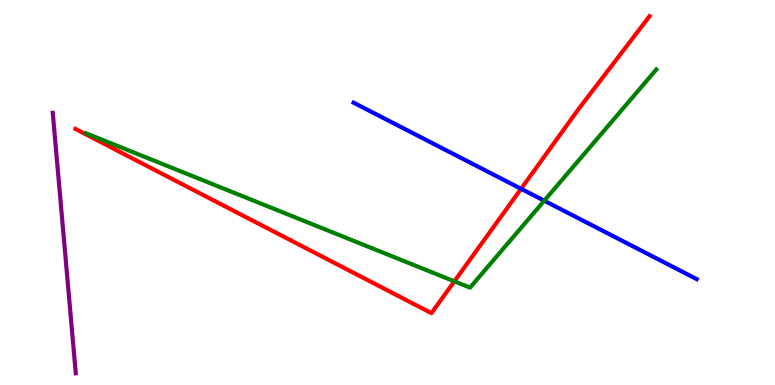[{'lines': ['blue', 'red'], 'intersections': [{'x': 6.72, 'y': 5.1}]}, {'lines': ['green', 'red'], 'intersections': [{'x': 5.86, 'y': 2.69}]}, {'lines': ['purple', 'red'], 'intersections': []}, {'lines': ['blue', 'green'], 'intersections': [{'x': 7.02, 'y': 4.79}]}, {'lines': ['blue', 'purple'], 'intersections': []}, {'lines': ['green', 'purple'], 'intersections': []}]